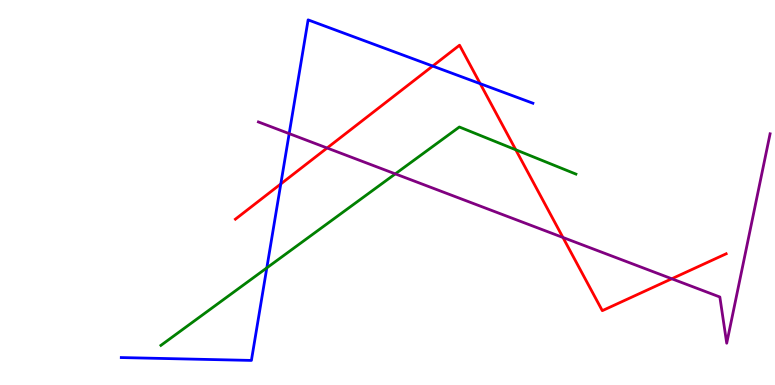[{'lines': ['blue', 'red'], 'intersections': [{'x': 3.62, 'y': 5.22}, {'x': 5.58, 'y': 8.28}, {'x': 6.2, 'y': 7.83}]}, {'lines': ['green', 'red'], 'intersections': [{'x': 6.66, 'y': 6.11}]}, {'lines': ['purple', 'red'], 'intersections': [{'x': 4.22, 'y': 6.16}, {'x': 7.26, 'y': 3.83}, {'x': 8.67, 'y': 2.76}]}, {'lines': ['blue', 'green'], 'intersections': [{'x': 3.44, 'y': 3.04}]}, {'lines': ['blue', 'purple'], 'intersections': [{'x': 3.73, 'y': 6.53}]}, {'lines': ['green', 'purple'], 'intersections': [{'x': 5.1, 'y': 5.48}]}]